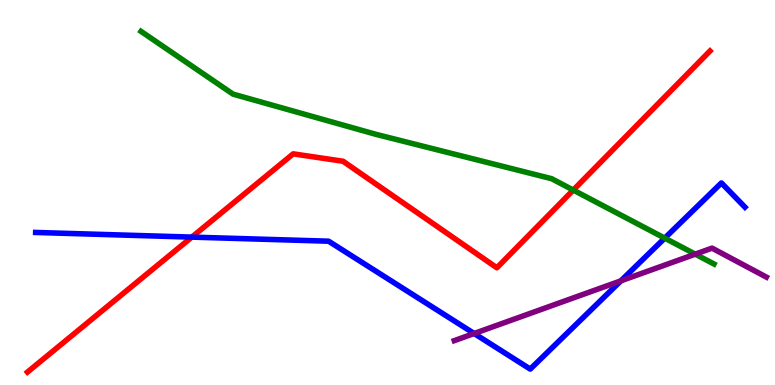[{'lines': ['blue', 'red'], 'intersections': [{'x': 2.48, 'y': 3.84}]}, {'lines': ['green', 'red'], 'intersections': [{'x': 7.4, 'y': 5.06}]}, {'lines': ['purple', 'red'], 'intersections': []}, {'lines': ['blue', 'green'], 'intersections': [{'x': 8.58, 'y': 3.81}]}, {'lines': ['blue', 'purple'], 'intersections': [{'x': 6.12, 'y': 1.34}, {'x': 8.01, 'y': 2.71}]}, {'lines': ['green', 'purple'], 'intersections': [{'x': 8.97, 'y': 3.4}]}]